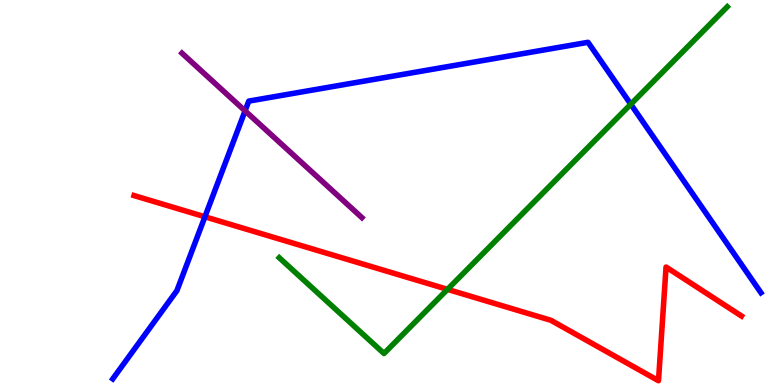[{'lines': ['blue', 'red'], 'intersections': [{'x': 2.64, 'y': 4.37}]}, {'lines': ['green', 'red'], 'intersections': [{'x': 5.77, 'y': 2.48}]}, {'lines': ['purple', 'red'], 'intersections': []}, {'lines': ['blue', 'green'], 'intersections': [{'x': 8.14, 'y': 7.29}]}, {'lines': ['blue', 'purple'], 'intersections': [{'x': 3.16, 'y': 7.12}]}, {'lines': ['green', 'purple'], 'intersections': []}]